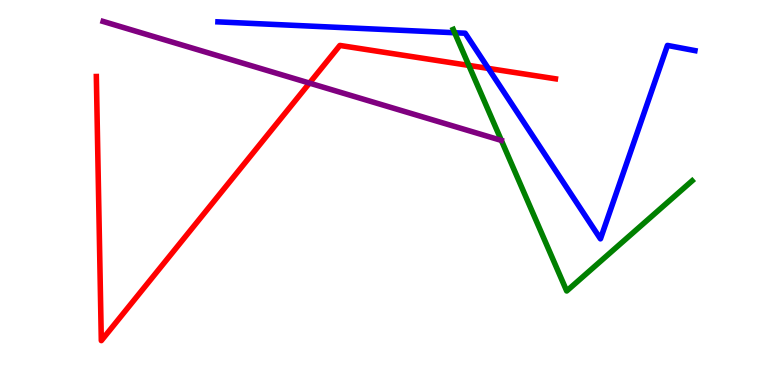[{'lines': ['blue', 'red'], 'intersections': [{'x': 6.3, 'y': 8.22}]}, {'lines': ['green', 'red'], 'intersections': [{'x': 6.05, 'y': 8.3}]}, {'lines': ['purple', 'red'], 'intersections': [{'x': 3.99, 'y': 7.84}]}, {'lines': ['blue', 'green'], 'intersections': [{'x': 5.87, 'y': 9.15}]}, {'lines': ['blue', 'purple'], 'intersections': []}, {'lines': ['green', 'purple'], 'intersections': []}]